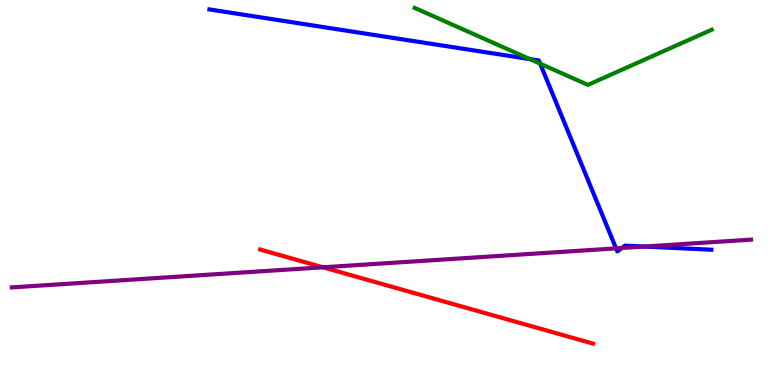[{'lines': ['blue', 'red'], 'intersections': []}, {'lines': ['green', 'red'], 'intersections': []}, {'lines': ['purple', 'red'], 'intersections': [{'x': 4.17, 'y': 3.06}]}, {'lines': ['blue', 'green'], 'intersections': [{'x': 6.84, 'y': 8.46}, {'x': 6.97, 'y': 8.35}]}, {'lines': ['blue', 'purple'], 'intersections': [{'x': 7.95, 'y': 3.55}, {'x': 8.02, 'y': 3.56}, {'x': 8.31, 'y': 3.6}]}, {'lines': ['green', 'purple'], 'intersections': []}]